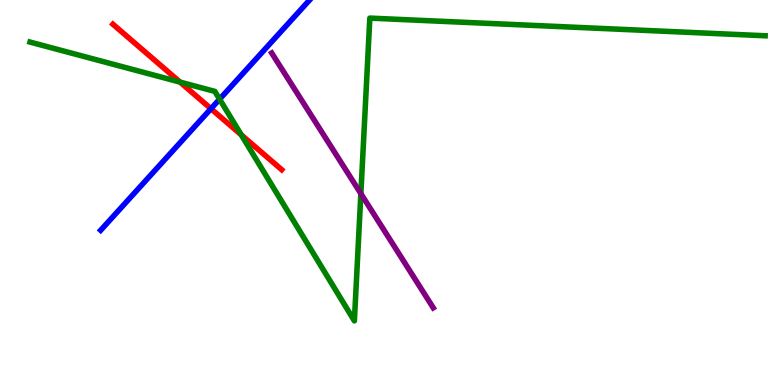[{'lines': ['blue', 'red'], 'intersections': [{'x': 2.72, 'y': 7.18}]}, {'lines': ['green', 'red'], 'intersections': [{'x': 2.32, 'y': 7.87}, {'x': 3.11, 'y': 6.5}]}, {'lines': ['purple', 'red'], 'intersections': []}, {'lines': ['blue', 'green'], 'intersections': [{'x': 2.83, 'y': 7.42}]}, {'lines': ['blue', 'purple'], 'intersections': []}, {'lines': ['green', 'purple'], 'intersections': [{'x': 4.66, 'y': 4.97}]}]